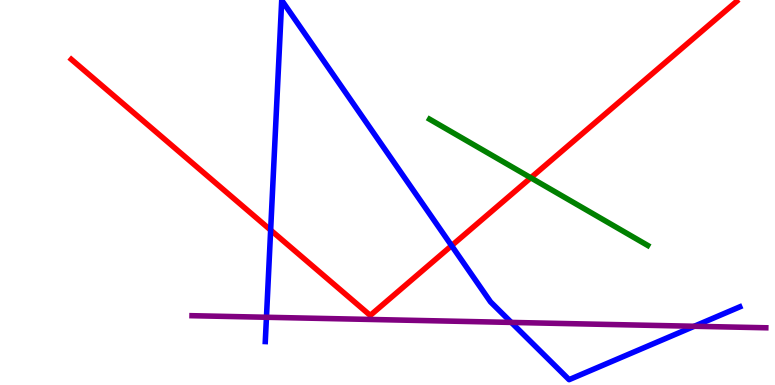[{'lines': ['blue', 'red'], 'intersections': [{'x': 3.49, 'y': 4.02}, {'x': 5.83, 'y': 3.62}]}, {'lines': ['green', 'red'], 'intersections': [{'x': 6.85, 'y': 5.38}]}, {'lines': ['purple', 'red'], 'intersections': []}, {'lines': ['blue', 'green'], 'intersections': []}, {'lines': ['blue', 'purple'], 'intersections': [{'x': 3.44, 'y': 1.76}, {'x': 6.6, 'y': 1.63}, {'x': 8.96, 'y': 1.53}]}, {'lines': ['green', 'purple'], 'intersections': []}]